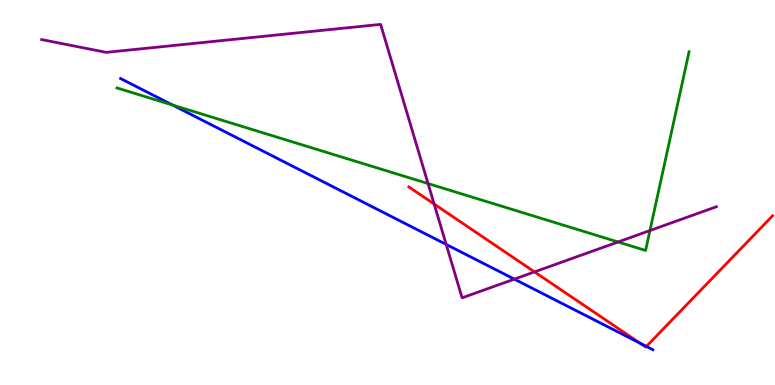[{'lines': ['blue', 'red'], 'intersections': [{'x': 8.26, 'y': 1.09}, {'x': 8.34, 'y': 1.0}]}, {'lines': ['green', 'red'], 'intersections': []}, {'lines': ['purple', 'red'], 'intersections': [{'x': 5.6, 'y': 4.7}, {'x': 6.9, 'y': 2.94}]}, {'lines': ['blue', 'green'], 'intersections': [{'x': 2.23, 'y': 7.27}]}, {'lines': ['blue', 'purple'], 'intersections': [{'x': 5.76, 'y': 3.65}, {'x': 6.64, 'y': 2.75}]}, {'lines': ['green', 'purple'], 'intersections': [{'x': 5.52, 'y': 5.23}, {'x': 7.97, 'y': 3.72}, {'x': 8.39, 'y': 4.01}]}]